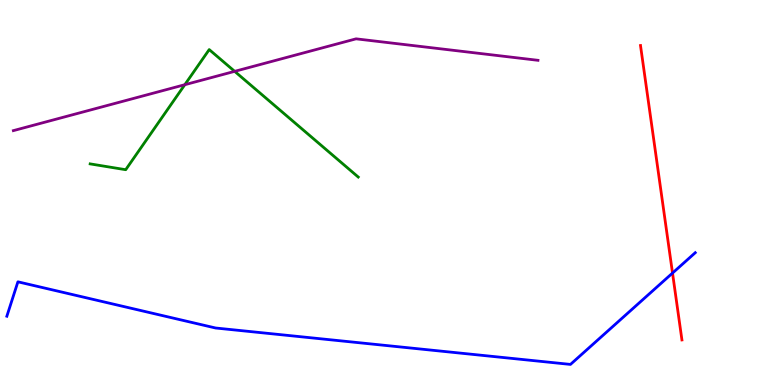[{'lines': ['blue', 'red'], 'intersections': [{'x': 8.68, 'y': 2.91}]}, {'lines': ['green', 'red'], 'intersections': []}, {'lines': ['purple', 'red'], 'intersections': []}, {'lines': ['blue', 'green'], 'intersections': []}, {'lines': ['blue', 'purple'], 'intersections': []}, {'lines': ['green', 'purple'], 'intersections': [{'x': 2.38, 'y': 7.8}, {'x': 3.03, 'y': 8.15}]}]